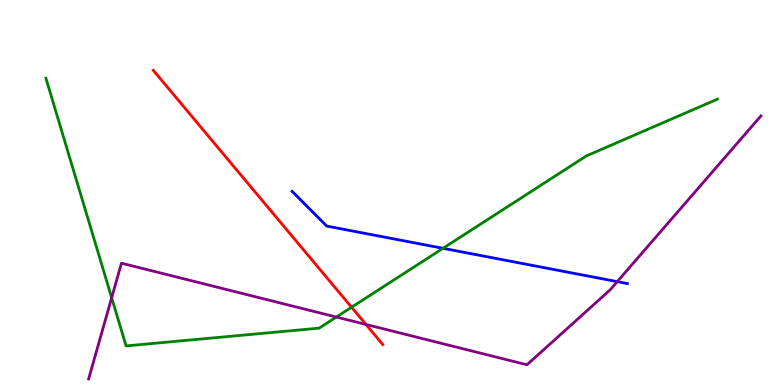[{'lines': ['blue', 'red'], 'intersections': []}, {'lines': ['green', 'red'], 'intersections': [{'x': 4.54, 'y': 2.02}]}, {'lines': ['purple', 'red'], 'intersections': [{'x': 4.72, 'y': 1.57}]}, {'lines': ['blue', 'green'], 'intersections': [{'x': 5.72, 'y': 3.55}]}, {'lines': ['blue', 'purple'], 'intersections': [{'x': 7.96, 'y': 2.68}]}, {'lines': ['green', 'purple'], 'intersections': [{'x': 1.44, 'y': 2.27}, {'x': 4.34, 'y': 1.77}]}]